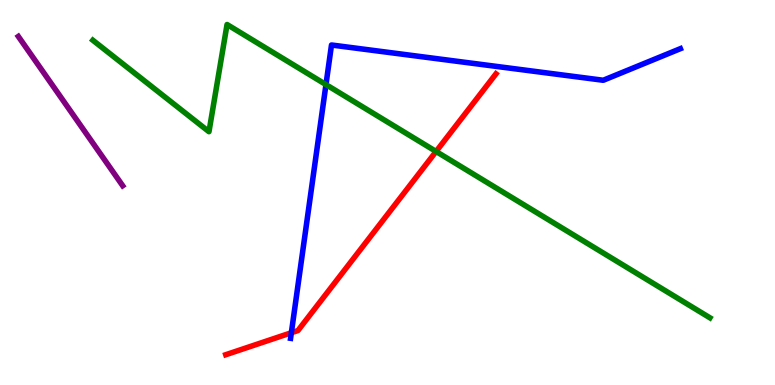[{'lines': ['blue', 'red'], 'intersections': [{'x': 3.76, 'y': 1.36}]}, {'lines': ['green', 'red'], 'intersections': [{'x': 5.63, 'y': 6.07}]}, {'lines': ['purple', 'red'], 'intersections': []}, {'lines': ['blue', 'green'], 'intersections': [{'x': 4.21, 'y': 7.8}]}, {'lines': ['blue', 'purple'], 'intersections': []}, {'lines': ['green', 'purple'], 'intersections': []}]